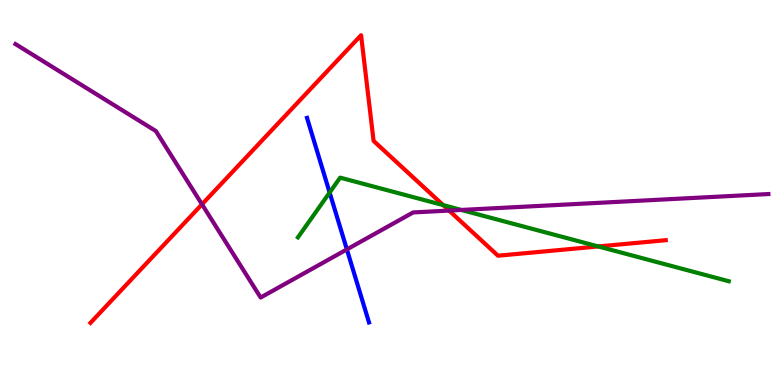[{'lines': ['blue', 'red'], 'intersections': []}, {'lines': ['green', 'red'], 'intersections': [{'x': 5.72, 'y': 4.67}, {'x': 7.72, 'y': 3.6}]}, {'lines': ['purple', 'red'], 'intersections': [{'x': 2.61, 'y': 4.69}, {'x': 5.79, 'y': 4.53}]}, {'lines': ['blue', 'green'], 'intersections': [{'x': 4.25, 'y': 5.0}]}, {'lines': ['blue', 'purple'], 'intersections': [{'x': 4.48, 'y': 3.52}]}, {'lines': ['green', 'purple'], 'intersections': [{'x': 5.95, 'y': 4.55}]}]